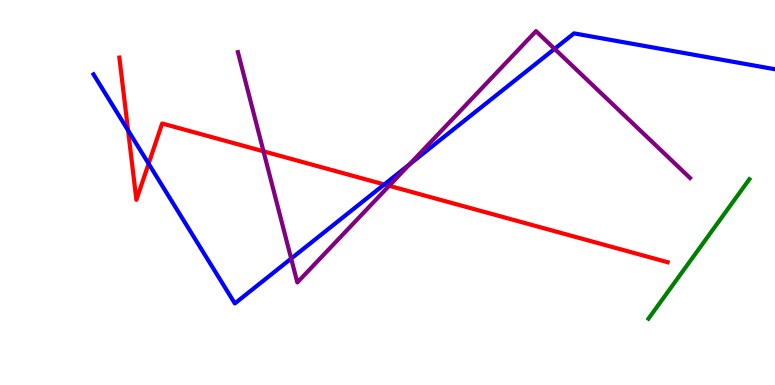[{'lines': ['blue', 'red'], 'intersections': [{'x': 1.65, 'y': 6.61}, {'x': 1.92, 'y': 5.75}, {'x': 4.96, 'y': 5.21}]}, {'lines': ['green', 'red'], 'intersections': []}, {'lines': ['purple', 'red'], 'intersections': [{'x': 3.4, 'y': 6.07}, {'x': 5.02, 'y': 5.17}]}, {'lines': ['blue', 'green'], 'intersections': []}, {'lines': ['blue', 'purple'], 'intersections': [{'x': 3.76, 'y': 3.28}, {'x': 5.28, 'y': 5.73}, {'x': 7.16, 'y': 8.73}]}, {'lines': ['green', 'purple'], 'intersections': []}]